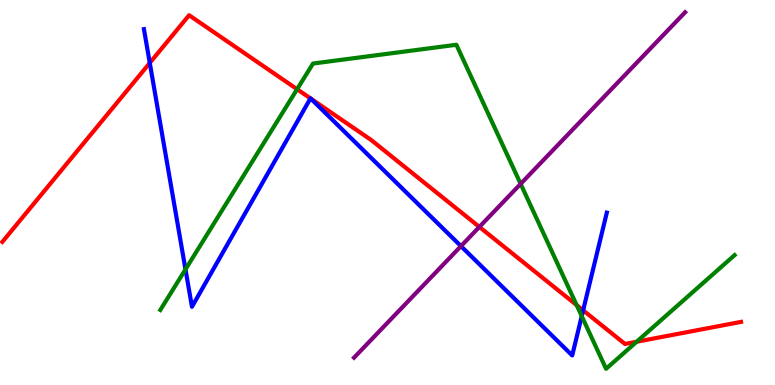[{'lines': ['blue', 'red'], 'intersections': [{'x': 1.93, 'y': 8.37}, {'x': 4.01, 'y': 7.44}, {'x': 4.01, 'y': 7.44}, {'x': 7.52, 'y': 1.94}]}, {'lines': ['green', 'red'], 'intersections': [{'x': 3.83, 'y': 7.68}, {'x': 7.44, 'y': 2.08}, {'x': 8.22, 'y': 1.12}]}, {'lines': ['purple', 'red'], 'intersections': [{'x': 6.19, 'y': 4.11}]}, {'lines': ['blue', 'green'], 'intersections': [{'x': 2.39, 'y': 3.0}, {'x': 7.51, 'y': 1.79}]}, {'lines': ['blue', 'purple'], 'intersections': [{'x': 5.95, 'y': 3.61}]}, {'lines': ['green', 'purple'], 'intersections': [{'x': 6.72, 'y': 5.22}]}]